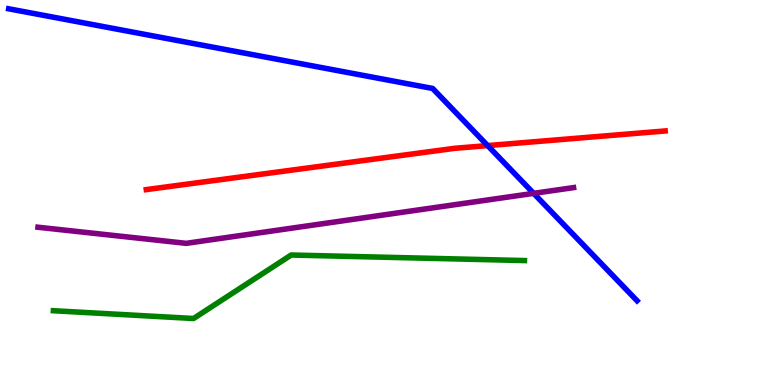[{'lines': ['blue', 'red'], 'intersections': [{'x': 6.29, 'y': 6.22}]}, {'lines': ['green', 'red'], 'intersections': []}, {'lines': ['purple', 'red'], 'intersections': []}, {'lines': ['blue', 'green'], 'intersections': []}, {'lines': ['blue', 'purple'], 'intersections': [{'x': 6.89, 'y': 4.98}]}, {'lines': ['green', 'purple'], 'intersections': []}]